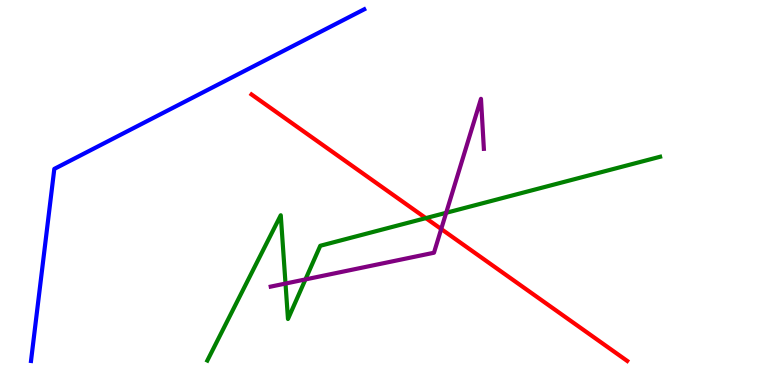[{'lines': ['blue', 'red'], 'intersections': []}, {'lines': ['green', 'red'], 'intersections': [{'x': 5.49, 'y': 4.33}]}, {'lines': ['purple', 'red'], 'intersections': [{'x': 5.69, 'y': 4.05}]}, {'lines': ['blue', 'green'], 'intersections': []}, {'lines': ['blue', 'purple'], 'intersections': []}, {'lines': ['green', 'purple'], 'intersections': [{'x': 3.68, 'y': 2.64}, {'x': 3.94, 'y': 2.74}, {'x': 5.76, 'y': 4.47}]}]